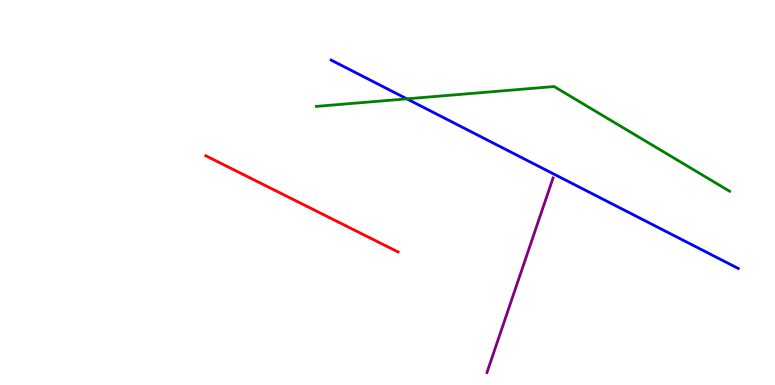[{'lines': ['blue', 'red'], 'intersections': []}, {'lines': ['green', 'red'], 'intersections': []}, {'lines': ['purple', 'red'], 'intersections': []}, {'lines': ['blue', 'green'], 'intersections': [{'x': 5.25, 'y': 7.43}]}, {'lines': ['blue', 'purple'], 'intersections': []}, {'lines': ['green', 'purple'], 'intersections': []}]